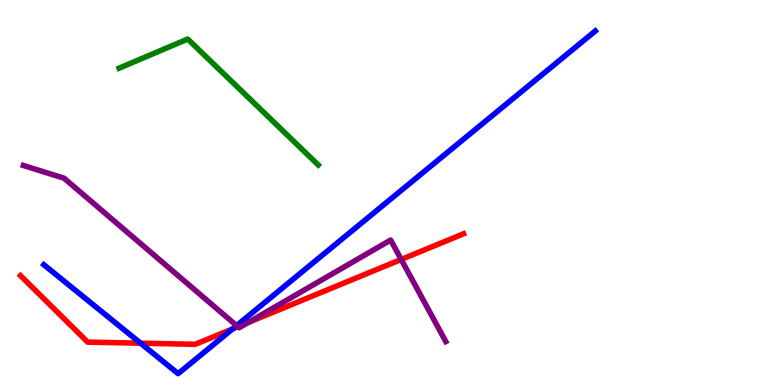[{'lines': ['blue', 'red'], 'intersections': [{'x': 1.81, 'y': 1.09}, {'x': 3.0, 'y': 1.46}]}, {'lines': ['green', 'red'], 'intersections': []}, {'lines': ['purple', 'red'], 'intersections': [{'x': 3.07, 'y': 1.51}, {'x': 3.2, 'y': 1.62}, {'x': 5.18, 'y': 3.26}]}, {'lines': ['blue', 'green'], 'intersections': []}, {'lines': ['blue', 'purple'], 'intersections': [{'x': 3.05, 'y': 1.54}]}, {'lines': ['green', 'purple'], 'intersections': []}]